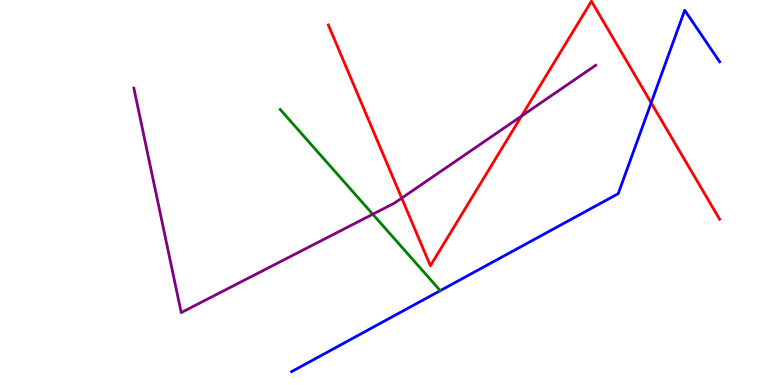[{'lines': ['blue', 'red'], 'intersections': [{'x': 8.4, 'y': 7.33}]}, {'lines': ['green', 'red'], 'intersections': []}, {'lines': ['purple', 'red'], 'intersections': [{'x': 5.18, 'y': 4.85}, {'x': 6.73, 'y': 6.99}]}, {'lines': ['blue', 'green'], 'intersections': []}, {'lines': ['blue', 'purple'], 'intersections': []}, {'lines': ['green', 'purple'], 'intersections': [{'x': 4.81, 'y': 4.44}]}]